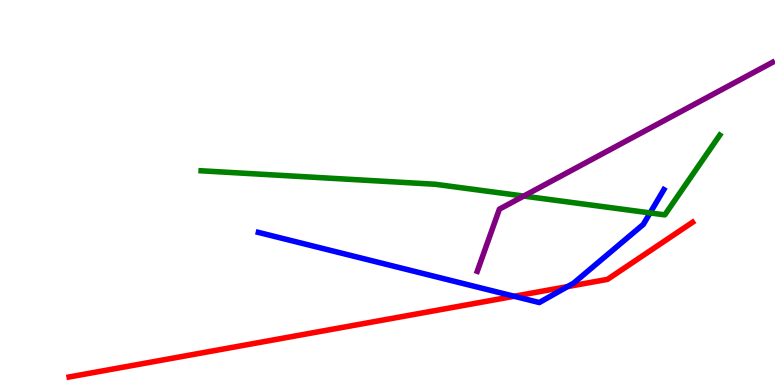[{'lines': ['blue', 'red'], 'intersections': [{'x': 6.63, 'y': 2.3}, {'x': 7.32, 'y': 2.56}]}, {'lines': ['green', 'red'], 'intersections': []}, {'lines': ['purple', 'red'], 'intersections': []}, {'lines': ['blue', 'green'], 'intersections': [{'x': 8.39, 'y': 4.47}]}, {'lines': ['blue', 'purple'], 'intersections': []}, {'lines': ['green', 'purple'], 'intersections': [{'x': 6.76, 'y': 4.91}]}]